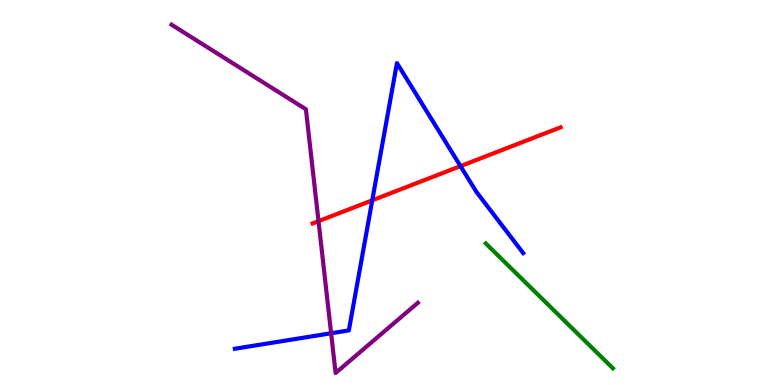[{'lines': ['blue', 'red'], 'intersections': [{'x': 4.8, 'y': 4.8}, {'x': 5.94, 'y': 5.69}]}, {'lines': ['green', 'red'], 'intersections': []}, {'lines': ['purple', 'red'], 'intersections': [{'x': 4.11, 'y': 4.26}]}, {'lines': ['blue', 'green'], 'intersections': []}, {'lines': ['blue', 'purple'], 'intersections': [{'x': 4.27, 'y': 1.34}]}, {'lines': ['green', 'purple'], 'intersections': []}]